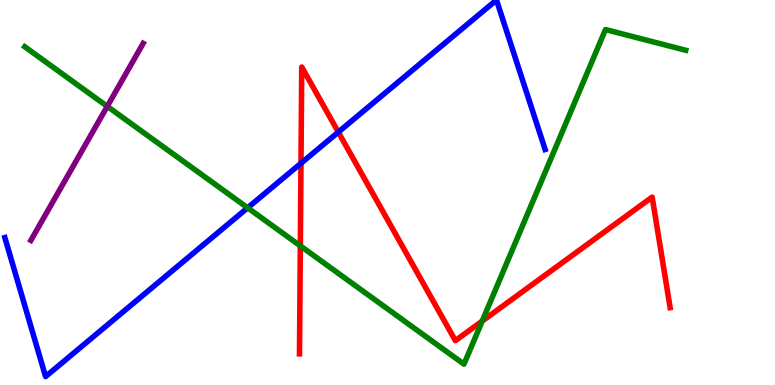[{'lines': ['blue', 'red'], 'intersections': [{'x': 3.88, 'y': 5.76}, {'x': 4.37, 'y': 6.57}]}, {'lines': ['green', 'red'], 'intersections': [{'x': 3.88, 'y': 3.61}, {'x': 6.22, 'y': 1.66}]}, {'lines': ['purple', 'red'], 'intersections': []}, {'lines': ['blue', 'green'], 'intersections': [{'x': 3.2, 'y': 4.6}]}, {'lines': ['blue', 'purple'], 'intersections': []}, {'lines': ['green', 'purple'], 'intersections': [{'x': 1.38, 'y': 7.24}]}]